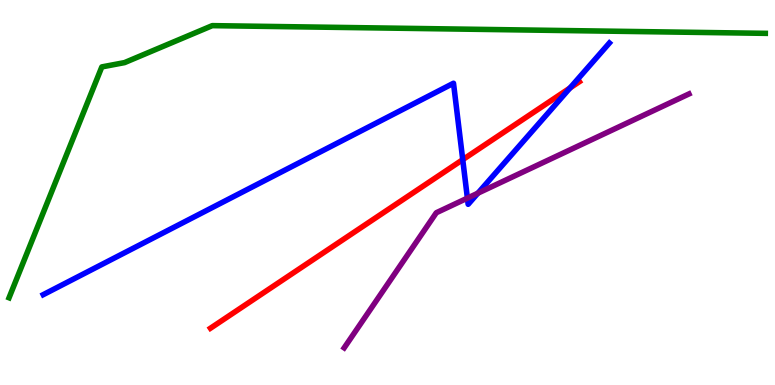[{'lines': ['blue', 'red'], 'intersections': [{'x': 5.97, 'y': 5.85}, {'x': 7.36, 'y': 7.72}]}, {'lines': ['green', 'red'], 'intersections': []}, {'lines': ['purple', 'red'], 'intersections': []}, {'lines': ['blue', 'green'], 'intersections': []}, {'lines': ['blue', 'purple'], 'intersections': [{'x': 6.03, 'y': 4.85}, {'x': 6.17, 'y': 4.98}]}, {'lines': ['green', 'purple'], 'intersections': []}]